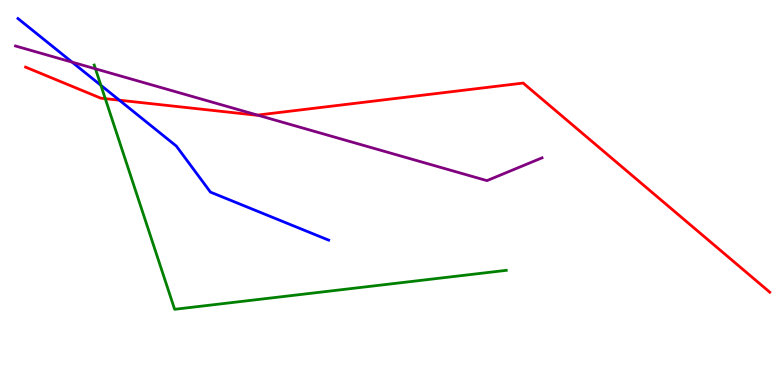[{'lines': ['blue', 'red'], 'intersections': [{'x': 1.54, 'y': 7.4}]}, {'lines': ['green', 'red'], 'intersections': [{'x': 1.36, 'y': 7.44}]}, {'lines': ['purple', 'red'], 'intersections': [{'x': 3.32, 'y': 7.01}]}, {'lines': ['blue', 'green'], 'intersections': [{'x': 1.3, 'y': 7.78}]}, {'lines': ['blue', 'purple'], 'intersections': [{'x': 0.931, 'y': 8.39}]}, {'lines': ['green', 'purple'], 'intersections': [{'x': 1.23, 'y': 8.21}]}]